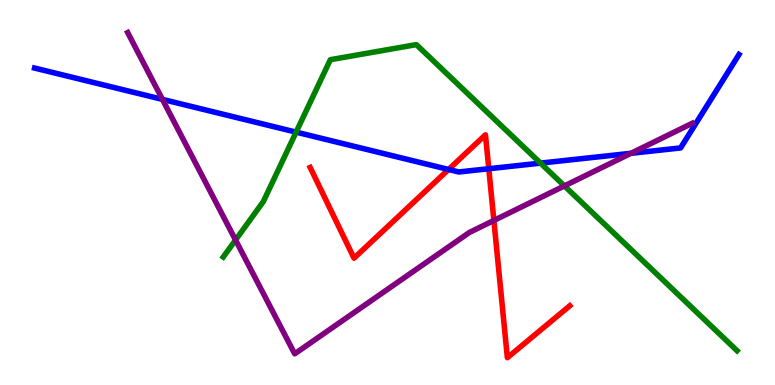[{'lines': ['blue', 'red'], 'intersections': [{'x': 5.79, 'y': 5.6}, {'x': 6.31, 'y': 5.62}]}, {'lines': ['green', 'red'], 'intersections': []}, {'lines': ['purple', 'red'], 'intersections': [{'x': 6.37, 'y': 4.27}]}, {'lines': ['blue', 'green'], 'intersections': [{'x': 3.82, 'y': 6.57}, {'x': 6.97, 'y': 5.76}]}, {'lines': ['blue', 'purple'], 'intersections': [{'x': 2.1, 'y': 7.42}, {'x': 8.14, 'y': 6.02}]}, {'lines': ['green', 'purple'], 'intersections': [{'x': 3.04, 'y': 3.77}, {'x': 7.28, 'y': 5.17}]}]